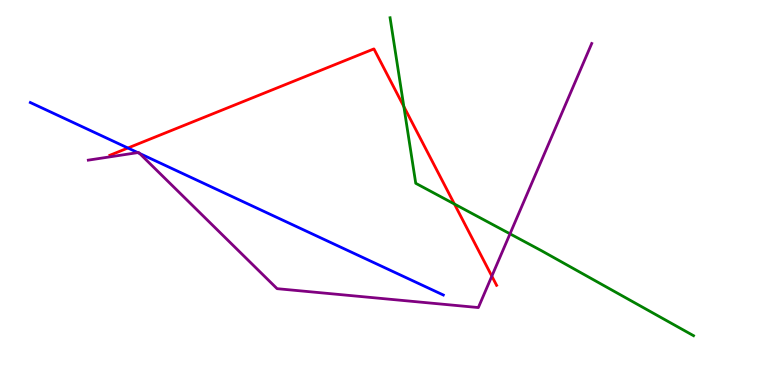[{'lines': ['blue', 'red'], 'intersections': [{'x': 1.65, 'y': 6.16}]}, {'lines': ['green', 'red'], 'intersections': [{'x': 5.21, 'y': 7.23}, {'x': 5.86, 'y': 4.7}]}, {'lines': ['purple', 'red'], 'intersections': [{'x': 6.35, 'y': 2.83}]}, {'lines': ['blue', 'green'], 'intersections': []}, {'lines': ['blue', 'purple'], 'intersections': [{'x': 1.78, 'y': 6.04}, {'x': 1.8, 'y': 6.01}]}, {'lines': ['green', 'purple'], 'intersections': [{'x': 6.58, 'y': 3.93}]}]